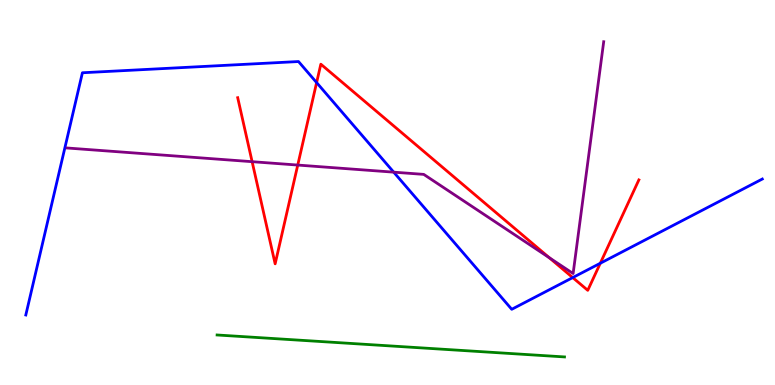[{'lines': ['blue', 'red'], 'intersections': [{'x': 4.09, 'y': 7.85}, {'x': 7.39, 'y': 2.79}, {'x': 7.75, 'y': 3.16}]}, {'lines': ['green', 'red'], 'intersections': []}, {'lines': ['purple', 'red'], 'intersections': [{'x': 3.25, 'y': 5.8}, {'x': 3.84, 'y': 5.71}, {'x': 7.09, 'y': 3.31}]}, {'lines': ['blue', 'green'], 'intersections': []}, {'lines': ['blue', 'purple'], 'intersections': [{'x': 5.08, 'y': 5.53}]}, {'lines': ['green', 'purple'], 'intersections': []}]